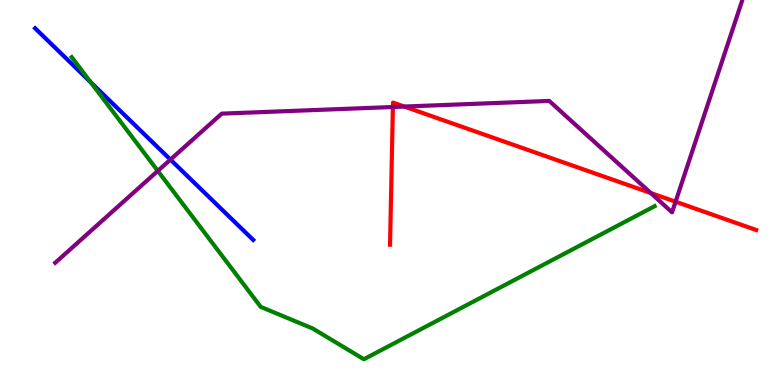[{'lines': ['blue', 'red'], 'intersections': []}, {'lines': ['green', 'red'], 'intersections': []}, {'lines': ['purple', 'red'], 'intersections': [{'x': 5.07, 'y': 7.22}, {'x': 5.22, 'y': 7.23}, {'x': 8.4, 'y': 4.99}, {'x': 8.72, 'y': 4.76}]}, {'lines': ['blue', 'green'], 'intersections': [{'x': 1.17, 'y': 7.87}]}, {'lines': ['blue', 'purple'], 'intersections': [{'x': 2.2, 'y': 5.85}]}, {'lines': ['green', 'purple'], 'intersections': [{'x': 2.04, 'y': 5.56}]}]